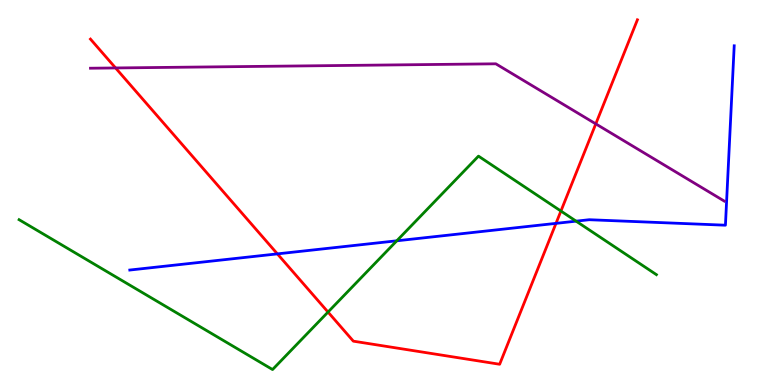[{'lines': ['blue', 'red'], 'intersections': [{'x': 3.58, 'y': 3.41}, {'x': 7.17, 'y': 4.2}]}, {'lines': ['green', 'red'], 'intersections': [{'x': 4.23, 'y': 1.89}, {'x': 7.24, 'y': 4.52}]}, {'lines': ['purple', 'red'], 'intersections': [{'x': 1.49, 'y': 8.24}, {'x': 7.69, 'y': 6.78}]}, {'lines': ['blue', 'green'], 'intersections': [{'x': 5.12, 'y': 3.75}, {'x': 7.43, 'y': 4.26}]}, {'lines': ['blue', 'purple'], 'intersections': []}, {'lines': ['green', 'purple'], 'intersections': []}]